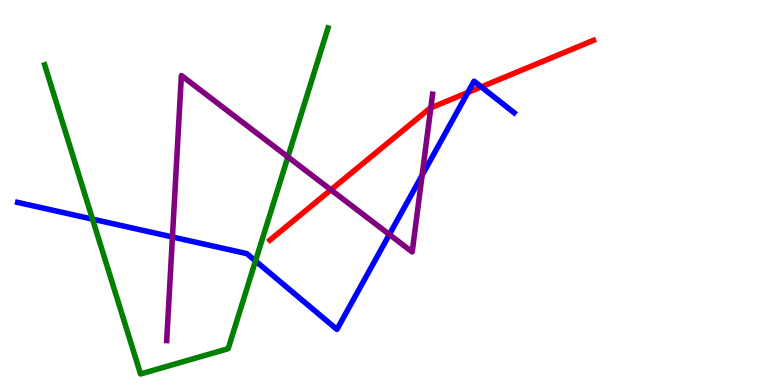[{'lines': ['blue', 'red'], 'intersections': [{'x': 6.04, 'y': 7.6}, {'x': 6.21, 'y': 7.74}]}, {'lines': ['green', 'red'], 'intersections': []}, {'lines': ['purple', 'red'], 'intersections': [{'x': 4.27, 'y': 5.07}, {'x': 5.56, 'y': 7.2}]}, {'lines': ['blue', 'green'], 'intersections': [{'x': 1.19, 'y': 4.31}, {'x': 3.3, 'y': 3.22}]}, {'lines': ['blue', 'purple'], 'intersections': [{'x': 2.22, 'y': 3.84}, {'x': 5.02, 'y': 3.91}, {'x': 5.45, 'y': 5.45}]}, {'lines': ['green', 'purple'], 'intersections': [{'x': 3.71, 'y': 5.92}]}]